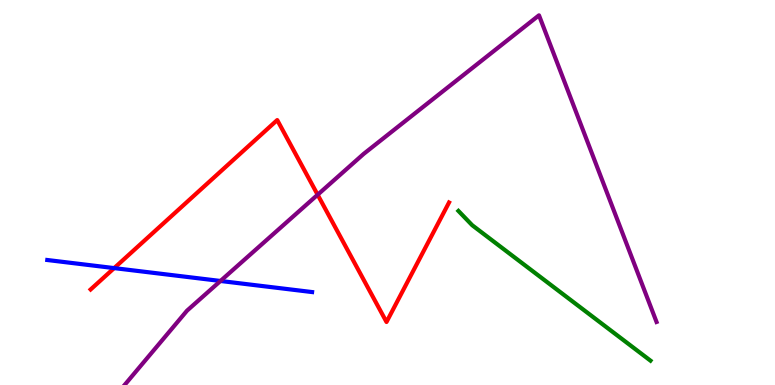[{'lines': ['blue', 'red'], 'intersections': [{'x': 1.47, 'y': 3.04}]}, {'lines': ['green', 'red'], 'intersections': []}, {'lines': ['purple', 'red'], 'intersections': [{'x': 4.1, 'y': 4.94}]}, {'lines': ['blue', 'green'], 'intersections': []}, {'lines': ['blue', 'purple'], 'intersections': [{'x': 2.84, 'y': 2.7}]}, {'lines': ['green', 'purple'], 'intersections': []}]